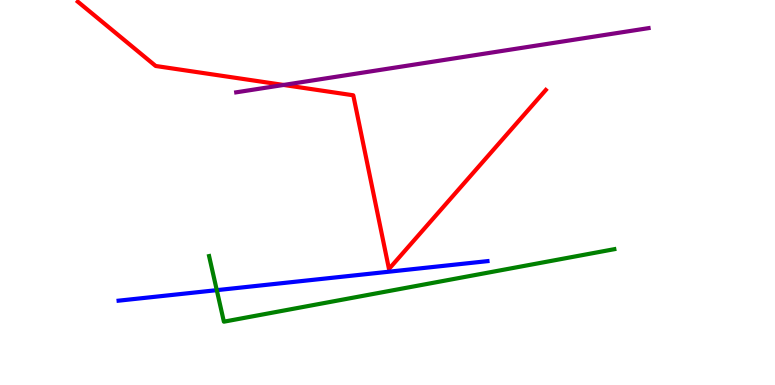[{'lines': ['blue', 'red'], 'intersections': []}, {'lines': ['green', 'red'], 'intersections': []}, {'lines': ['purple', 'red'], 'intersections': [{'x': 3.66, 'y': 7.79}]}, {'lines': ['blue', 'green'], 'intersections': [{'x': 2.8, 'y': 2.46}]}, {'lines': ['blue', 'purple'], 'intersections': []}, {'lines': ['green', 'purple'], 'intersections': []}]